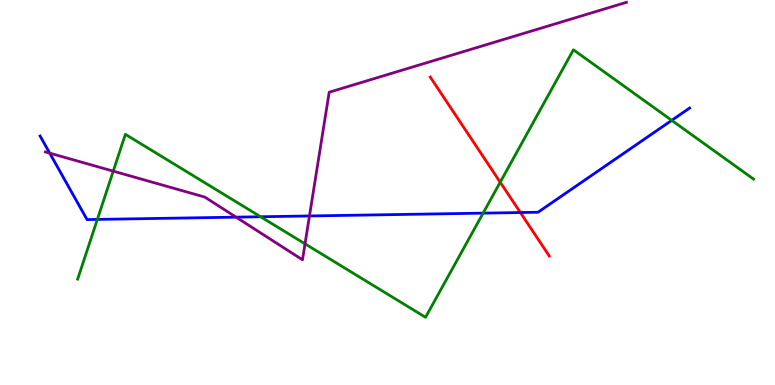[{'lines': ['blue', 'red'], 'intersections': [{'x': 6.71, 'y': 4.48}]}, {'lines': ['green', 'red'], 'intersections': [{'x': 6.45, 'y': 5.27}]}, {'lines': ['purple', 'red'], 'intersections': []}, {'lines': ['blue', 'green'], 'intersections': [{'x': 1.26, 'y': 4.3}, {'x': 3.36, 'y': 4.37}, {'x': 6.23, 'y': 4.46}, {'x': 8.67, 'y': 6.87}]}, {'lines': ['blue', 'purple'], 'intersections': [{'x': 0.642, 'y': 6.02}, {'x': 3.05, 'y': 4.36}, {'x': 3.99, 'y': 4.39}]}, {'lines': ['green', 'purple'], 'intersections': [{'x': 1.46, 'y': 5.55}, {'x': 3.94, 'y': 3.67}]}]